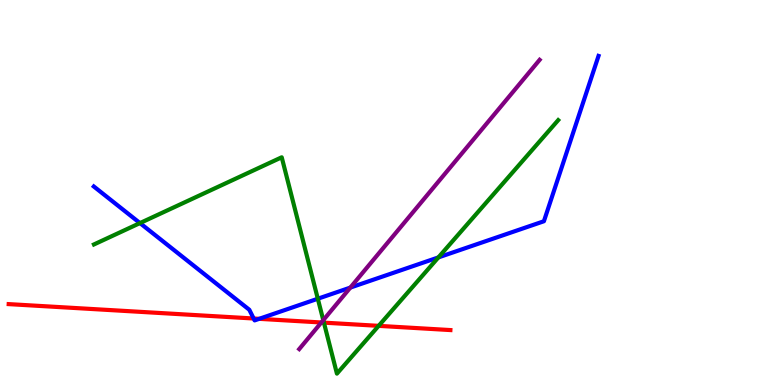[{'lines': ['blue', 'red'], 'intersections': [{'x': 3.27, 'y': 1.73}, {'x': 3.34, 'y': 1.72}]}, {'lines': ['green', 'red'], 'intersections': [{'x': 4.18, 'y': 1.62}, {'x': 4.89, 'y': 1.54}]}, {'lines': ['purple', 'red'], 'intersections': [{'x': 4.15, 'y': 1.62}]}, {'lines': ['blue', 'green'], 'intersections': [{'x': 1.81, 'y': 4.21}, {'x': 4.1, 'y': 2.24}, {'x': 5.66, 'y': 3.31}]}, {'lines': ['blue', 'purple'], 'intersections': [{'x': 4.52, 'y': 2.53}]}, {'lines': ['green', 'purple'], 'intersections': [{'x': 4.17, 'y': 1.68}]}]